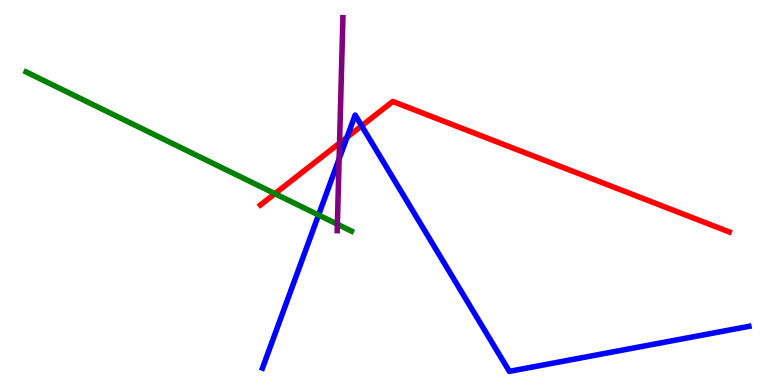[{'lines': ['blue', 'red'], 'intersections': [{'x': 4.48, 'y': 6.43}, {'x': 4.67, 'y': 6.73}]}, {'lines': ['green', 'red'], 'intersections': [{'x': 3.55, 'y': 4.97}]}, {'lines': ['purple', 'red'], 'intersections': [{'x': 4.38, 'y': 6.28}]}, {'lines': ['blue', 'green'], 'intersections': [{'x': 4.11, 'y': 4.42}]}, {'lines': ['blue', 'purple'], 'intersections': [{'x': 4.38, 'y': 5.87}]}, {'lines': ['green', 'purple'], 'intersections': [{'x': 4.35, 'y': 4.18}]}]